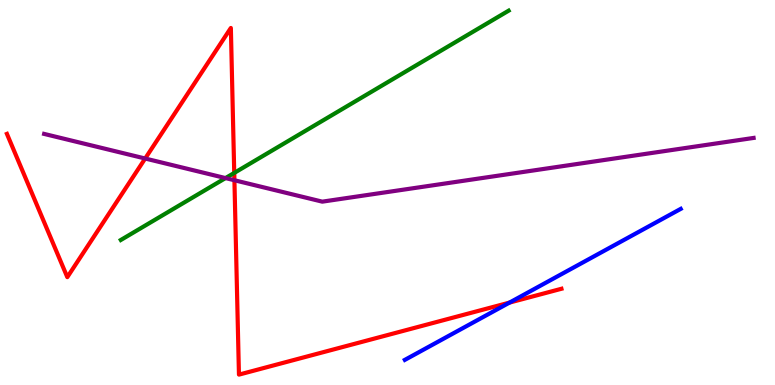[{'lines': ['blue', 'red'], 'intersections': [{'x': 6.57, 'y': 2.14}]}, {'lines': ['green', 'red'], 'intersections': [{'x': 3.02, 'y': 5.51}]}, {'lines': ['purple', 'red'], 'intersections': [{'x': 1.87, 'y': 5.88}, {'x': 3.02, 'y': 5.32}]}, {'lines': ['blue', 'green'], 'intersections': []}, {'lines': ['blue', 'purple'], 'intersections': []}, {'lines': ['green', 'purple'], 'intersections': [{'x': 2.91, 'y': 5.37}]}]